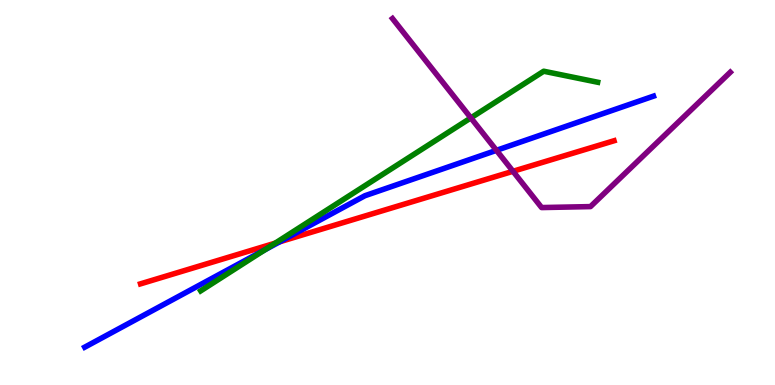[{'lines': ['blue', 'red'], 'intersections': [{'x': 3.61, 'y': 3.72}]}, {'lines': ['green', 'red'], 'intersections': [{'x': 3.55, 'y': 3.68}]}, {'lines': ['purple', 'red'], 'intersections': [{'x': 6.62, 'y': 5.55}]}, {'lines': ['blue', 'green'], 'intersections': [{'x': 3.41, 'y': 3.51}]}, {'lines': ['blue', 'purple'], 'intersections': [{'x': 6.41, 'y': 6.1}]}, {'lines': ['green', 'purple'], 'intersections': [{'x': 6.08, 'y': 6.94}]}]